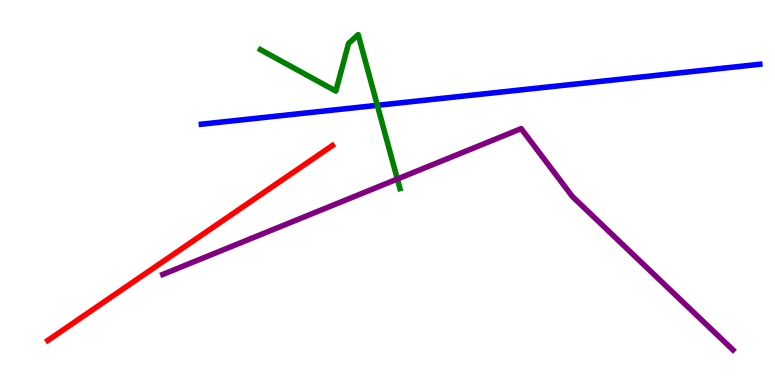[{'lines': ['blue', 'red'], 'intersections': []}, {'lines': ['green', 'red'], 'intersections': []}, {'lines': ['purple', 'red'], 'intersections': []}, {'lines': ['blue', 'green'], 'intersections': [{'x': 4.87, 'y': 7.26}]}, {'lines': ['blue', 'purple'], 'intersections': []}, {'lines': ['green', 'purple'], 'intersections': [{'x': 5.13, 'y': 5.35}]}]